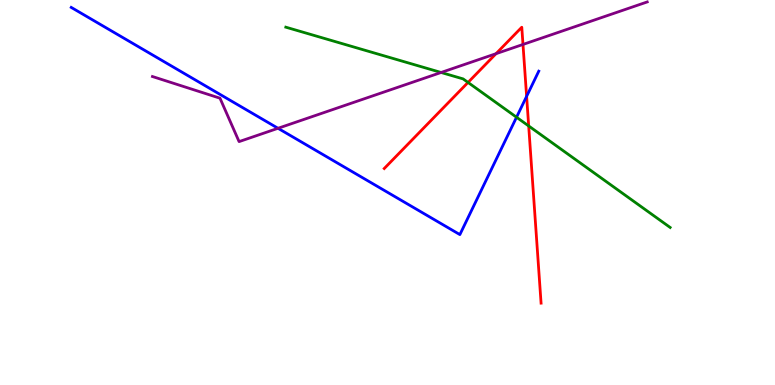[{'lines': ['blue', 'red'], 'intersections': [{'x': 6.8, 'y': 7.5}]}, {'lines': ['green', 'red'], 'intersections': [{'x': 6.04, 'y': 7.86}, {'x': 6.82, 'y': 6.73}]}, {'lines': ['purple', 'red'], 'intersections': [{'x': 6.4, 'y': 8.61}, {'x': 6.75, 'y': 8.85}]}, {'lines': ['blue', 'green'], 'intersections': [{'x': 6.66, 'y': 6.95}]}, {'lines': ['blue', 'purple'], 'intersections': [{'x': 3.59, 'y': 6.67}]}, {'lines': ['green', 'purple'], 'intersections': [{'x': 5.69, 'y': 8.12}]}]